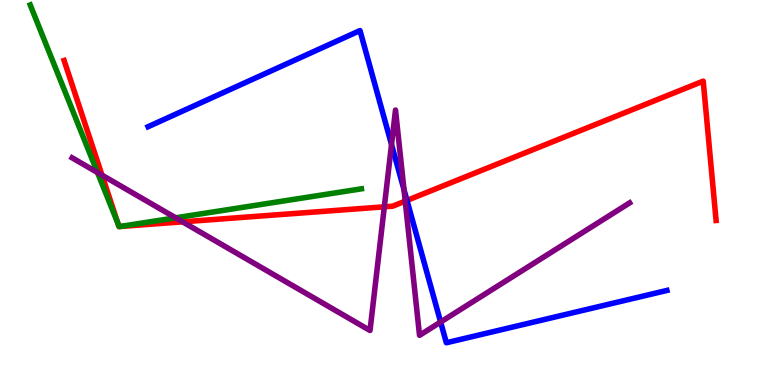[{'lines': ['blue', 'red'], 'intersections': [{'x': 5.25, 'y': 4.79}]}, {'lines': ['green', 'red'], 'intersections': [{'x': 1.52, 'y': 4.19}, {'x': 1.54, 'y': 4.12}, {'x': 1.55, 'y': 4.12}]}, {'lines': ['purple', 'red'], 'intersections': [{'x': 1.32, 'y': 5.45}, {'x': 2.36, 'y': 4.24}, {'x': 4.96, 'y': 4.63}, {'x': 5.23, 'y': 4.78}]}, {'lines': ['blue', 'green'], 'intersections': []}, {'lines': ['blue', 'purple'], 'intersections': [{'x': 5.05, 'y': 6.25}, {'x': 5.21, 'y': 5.07}, {'x': 5.69, 'y': 1.64}]}, {'lines': ['green', 'purple'], 'intersections': [{'x': 1.26, 'y': 5.52}, {'x': 2.27, 'y': 4.34}]}]